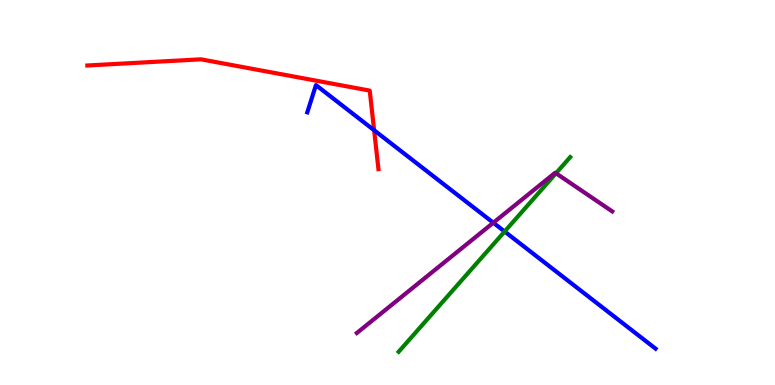[{'lines': ['blue', 'red'], 'intersections': [{'x': 4.83, 'y': 6.62}]}, {'lines': ['green', 'red'], 'intersections': []}, {'lines': ['purple', 'red'], 'intersections': []}, {'lines': ['blue', 'green'], 'intersections': [{'x': 6.51, 'y': 3.99}]}, {'lines': ['blue', 'purple'], 'intersections': [{'x': 6.37, 'y': 4.21}]}, {'lines': ['green', 'purple'], 'intersections': [{'x': 7.17, 'y': 5.5}]}]